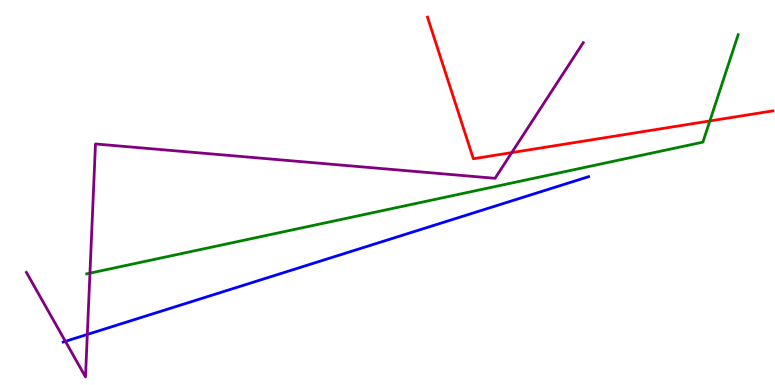[{'lines': ['blue', 'red'], 'intersections': []}, {'lines': ['green', 'red'], 'intersections': [{'x': 9.16, 'y': 6.86}]}, {'lines': ['purple', 'red'], 'intersections': [{'x': 6.6, 'y': 6.04}]}, {'lines': ['blue', 'green'], 'intersections': []}, {'lines': ['blue', 'purple'], 'intersections': [{'x': 0.844, 'y': 1.13}, {'x': 1.13, 'y': 1.31}]}, {'lines': ['green', 'purple'], 'intersections': [{'x': 1.16, 'y': 2.9}]}]